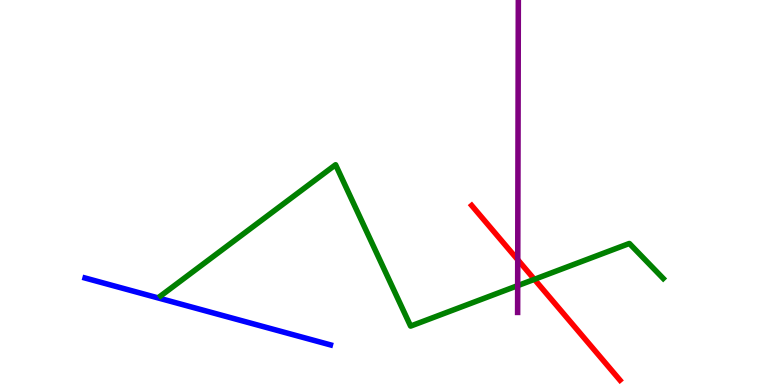[{'lines': ['blue', 'red'], 'intersections': []}, {'lines': ['green', 'red'], 'intersections': [{'x': 6.9, 'y': 2.74}]}, {'lines': ['purple', 'red'], 'intersections': [{'x': 6.68, 'y': 3.25}]}, {'lines': ['blue', 'green'], 'intersections': []}, {'lines': ['blue', 'purple'], 'intersections': []}, {'lines': ['green', 'purple'], 'intersections': [{'x': 6.68, 'y': 2.58}]}]